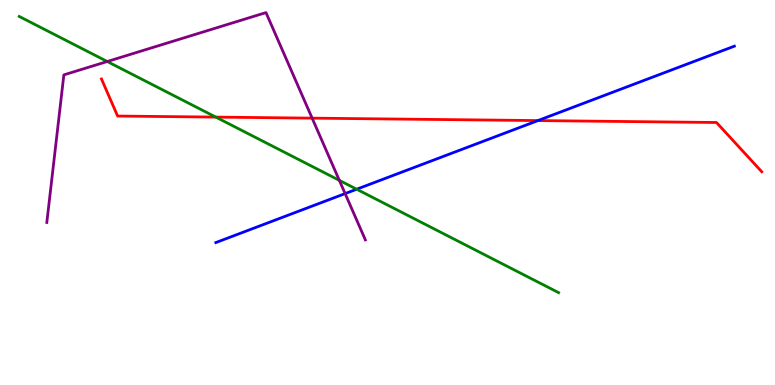[{'lines': ['blue', 'red'], 'intersections': [{'x': 6.94, 'y': 6.87}]}, {'lines': ['green', 'red'], 'intersections': [{'x': 2.78, 'y': 6.96}]}, {'lines': ['purple', 'red'], 'intersections': [{'x': 4.03, 'y': 6.93}]}, {'lines': ['blue', 'green'], 'intersections': [{'x': 4.6, 'y': 5.08}]}, {'lines': ['blue', 'purple'], 'intersections': [{'x': 4.45, 'y': 4.97}]}, {'lines': ['green', 'purple'], 'intersections': [{'x': 1.38, 'y': 8.4}, {'x': 4.38, 'y': 5.32}]}]